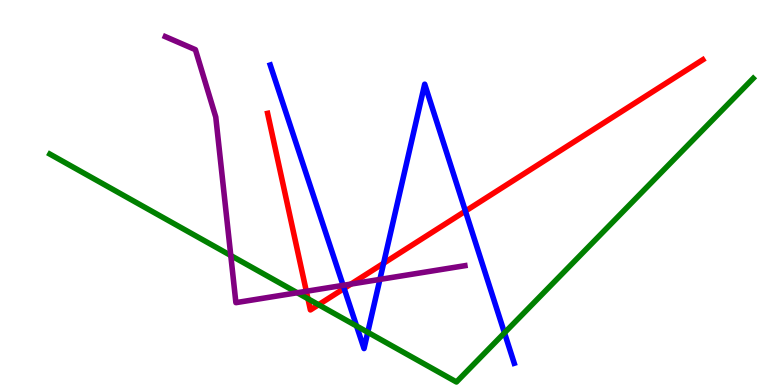[{'lines': ['blue', 'red'], 'intersections': [{'x': 4.44, 'y': 2.51}, {'x': 4.95, 'y': 3.16}, {'x': 6.01, 'y': 4.52}]}, {'lines': ['green', 'red'], 'intersections': [{'x': 3.97, 'y': 2.24}, {'x': 4.11, 'y': 2.09}]}, {'lines': ['purple', 'red'], 'intersections': [{'x': 3.95, 'y': 2.43}, {'x': 4.53, 'y': 2.62}]}, {'lines': ['blue', 'green'], 'intersections': [{'x': 4.6, 'y': 1.53}, {'x': 4.75, 'y': 1.37}, {'x': 6.51, 'y': 1.35}]}, {'lines': ['blue', 'purple'], 'intersections': [{'x': 4.43, 'y': 2.59}, {'x': 4.9, 'y': 2.74}]}, {'lines': ['green', 'purple'], 'intersections': [{'x': 2.98, 'y': 3.36}, {'x': 3.84, 'y': 2.4}]}]